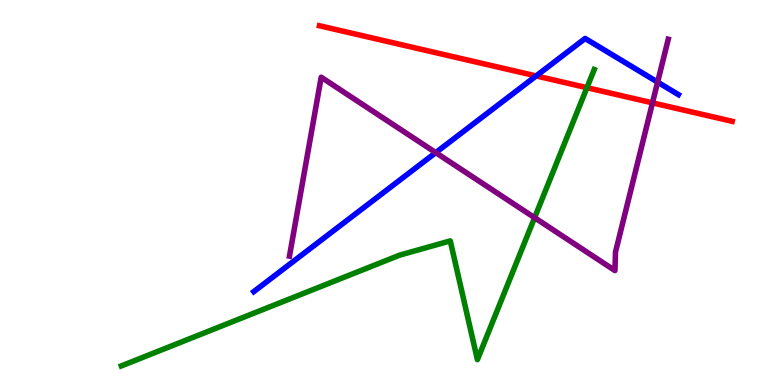[{'lines': ['blue', 'red'], 'intersections': [{'x': 6.92, 'y': 8.03}]}, {'lines': ['green', 'red'], 'intersections': [{'x': 7.57, 'y': 7.72}]}, {'lines': ['purple', 'red'], 'intersections': [{'x': 8.42, 'y': 7.33}]}, {'lines': ['blue', 'green'], 'intersections': []}, {'lines': ['blue', 'purple'], 'intersections': [{'x': 5.62, 'y': 6.04}, {'x': 8.49, 'y': 7.87}]}, {'lines': ['green', 'purple'], 'intersections': [{'x': 6.9, 'y': 4.35}]}]